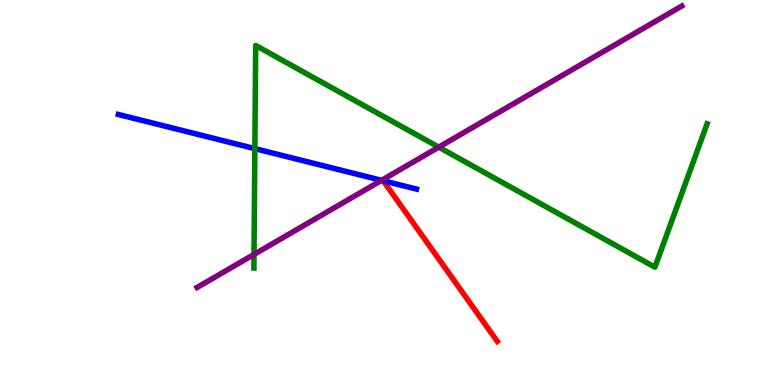[{'lines': ['blue', 'red'], 'intersections': []}, {'lines': ['green', 'red'], 'intersections': []}, {'lines': ['purple', 'red'], 'intersections': []}, {'lines': ['blue', 'green'], 'intersections': [{'x': 3.29, 'y': 6.14}]}, {'lines': ['blue', 'purple'], 'intersections': [{'x': 4.92, 'y': 5.32}]}, {'lines': ['green', 'purple'], 'intersections': [{'x': 3.28, 'y': 3.39}, {'x': 5.66, 'y': 6.18}]}]